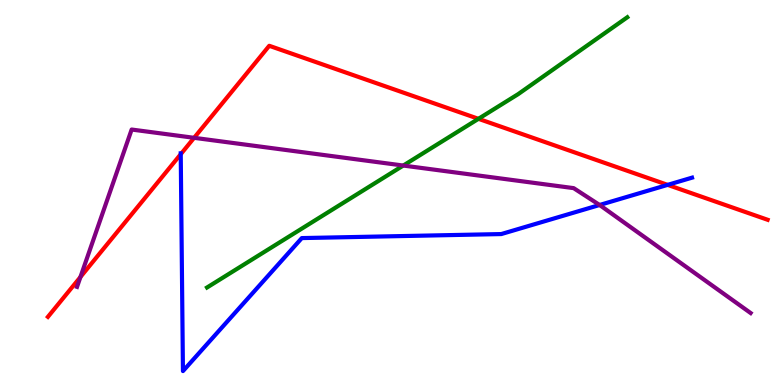[{'lines': ['blue', 'red'], 'intersections': [{'x': 2.33, 'y': 5.99}, {'x': 8.61, 'y': 5.2}]}, {'lines': ['green', 'red'], 'intersections': [{'x': 6.17, 'y': 6.91}]}, {'lines': ['purple', 'red'], 'intersections': [{'x': 1.04, 'y': 2.8}, {'x': 2.5, 'y': 6.42}]}, {'lines': ['blue', 'green'], 'intersections': []}, {'lines': ['blue', 'purple'], 'intersections': [{'x': 7.74, 'y': 4.68}]}, {'lines': ['green', 'purple'], 'intersections': [{'x': 5.2, 'y': 5.7}]}]